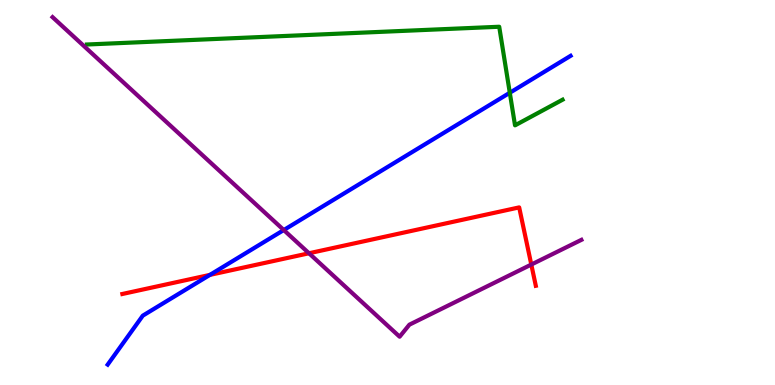[{'lines': ['blue', 'red'], 'intersections': [{'x': 2.71, 'y': 2.86}]}, {'lines': ['green', 'red'], 'intersections': []}, {'lines': ['purple', 'red'], 'intersections': [{'x': 3.99, 'y': 3.42}, {'x': 6.86, 'y': 3.13}]}, {'lines': ['blue', 'green'], 'intersections': [{'x': 6.58, 'y': 7.59}]}, {'lines': ['blue', 'purple'], 'intersections': [{'x': 3.66, 'y': 4.03}]}, {'lines': ['green', 'purple'], 'intersections': []}]